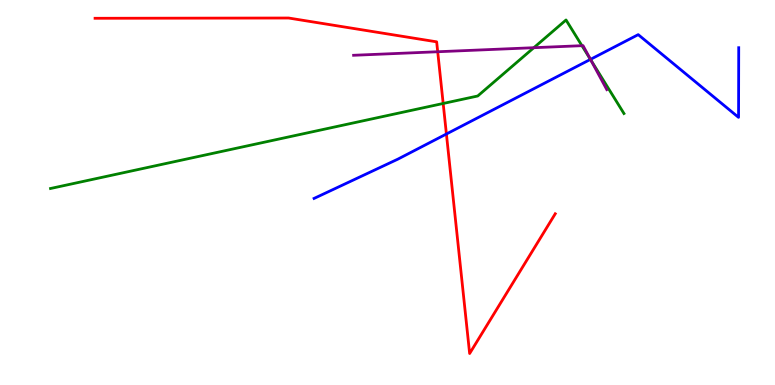[{'lines': ['blue', 'red'], 'intersections': [{'x': 5.76, 'y': 6.52}]}, {'lines': ['green', 'red'], 'intersections': [{'x': 5.72, 'y': 7.31}]}, {'lines': ['purple', 'red'], 'intersections': [{'x': 5.65, 'y': 8.66}]}, {'lines': ['blue', 'green'], 'intersections': [{'x': 7.62, 'y': 8.46}]}, {'lines': ['blue', 'purple'], 'intersections': [{'x': 7.62, 'y': 8.46}]}, {'lines': ['green', 'purple'], 'intersections': [{'x': 6.89, 'y': 8.76}, {'x': 7.51, 'y': 8.81}, {'x': 7.62, 'y': 8.44}]}]